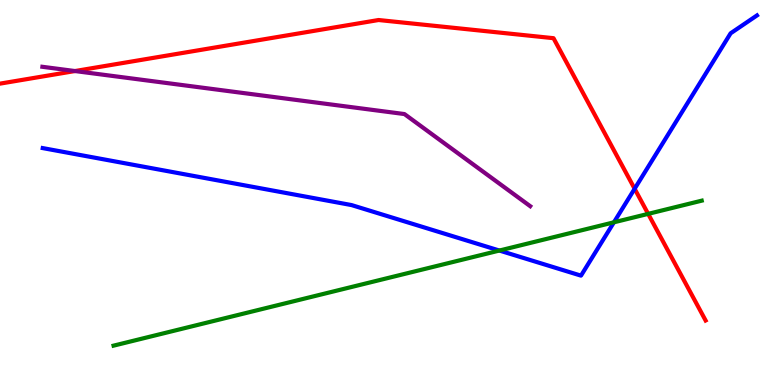[{'lines': ['blue', 'red'], 'intersections': [{'x': 8.19, 'y': 5.1}]}, {'lines': ['green', 'red'], 'intersections': [{'x': 8.36, 'y': 4.45}]}, {'lines': ['purple', 'red'], 'intersections': [{'x': 0.967, 'y': 8.15}]}, {'lines': ['blue', 'green'], 'intersections': [{'x': 6.44, 'y': 3.49}, {'x': 7.92, 'y': 4.23}]}, {'lines': ['blue', 'purple'], 'intersections': []}, {'lines': ['green', 'purple'], 'intersections': []}]